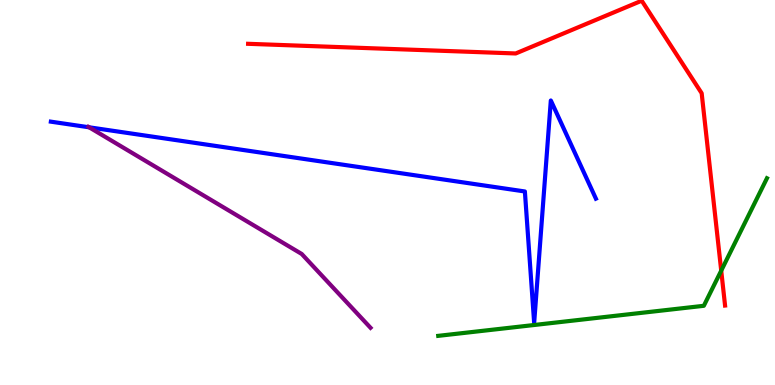[{'lines': ['blue', 'red'], 'intersections': []}, {'lines': ['green', 'red'], 'intersections': [{'x': 9.31, 'y': 2.97}]}, {'lines': ['purple', 'red'], 'intersections': []}, {'lines': ['blue', 'green'], 'intersections': []}, {'lines': ['blue', 'purple'], 'intersections': [{'x': 1.15, 'y': 6.69}]}, {'lines': ['green', 'purple'], 'intersections': []}]